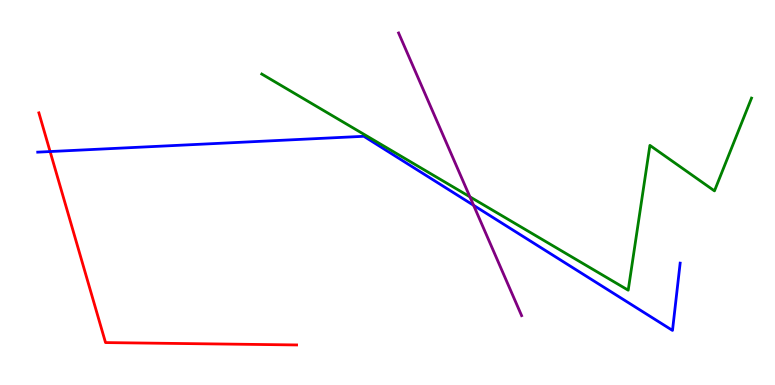[{'lines': ['blue', 'red'], 'intersections': [{'x': 0.647, 'y': 6.06}]}, {'lines': ['green', 'red'], 'intersections': []}, {'lines': ['purple', 'red'], 'intersections': []}, {'lines': ['blue', 'green'], 'intersections': []}, {'lines': ['blue', 'purple'], 'intersections': [{'x': 6.11, 'y': 4.67}]}, {'lines': ['green', 'purple'], 'intersections': [{'x': 6.06, 'y': 4.89}]}]